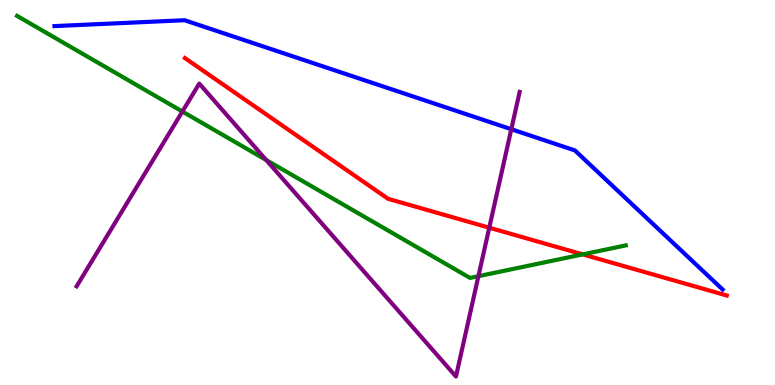[{'lines': ['blue', 'red'], 'intersections': []}, {'lines': ['green', 'red'], 'intersections': [{'x': 7.52, 'y': 3.39}]}, {'lines': ['purple', 'red'], 'intersections': [{'x': 6.31, 'y': 4.09}]}, {'lines': ['blue', 'green'], 'intersections': []}, {'lines': ['blue', 'purple'], 'intersections': [{'x': 6.6, 'y': 6.64}]}, {'lines': ['green', 'purple'], 'intersections': [{'x': 2.35, 'y': 7.1}, {'x': 3.44, 'y': 5.84}, {'x': 6.17, 'y': 2.83}]}]